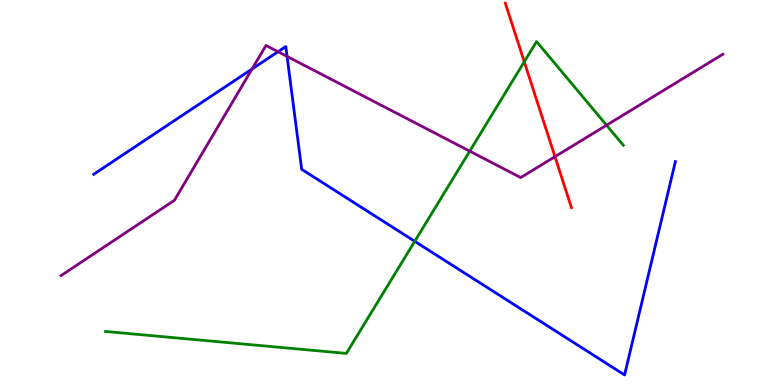[{'lines': ['blue', 'red'], 'intersections': []}, {'lines': ['green', 'red'], 'intersections': [{'x': 6.76, 'y': 8.4}]}, {'lines': ['purple', 'red'], 'intersections': [{'x': 7.16, 'y': 5.93}]}, {'lines': ['blue', 'green'], 'intersections': [{'x': 5.35, 'y': 3.73}]}, {'lines': ['blue', 'purple'], 'intersections': [{'x': 3.25, 'y': 8.21}, {'x': 3.59, 'y': 8.66}, {'x': 3.7, 'y': 8.53}]}, {'lines': ['green', 'purple'], 'intersections': [{'x': 6.06, 'y': 6.07}, {'x': 7.83, 'y': 6.75}]}]